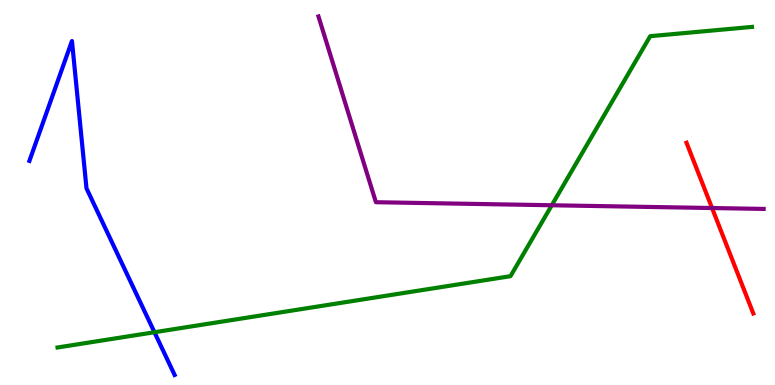[{'lines': ['blue', 'red'], 'intersections': []}, {'lines': ['green', 'red'], 'intersections': []}, {'lines': ['purple', 'red'], 'intersections': [{'x': 9.19, 'y': 4.6}]}, {'lines': ['blue', 'green'], 'intersections': [{'x': 1.99, 'y': 1.37}]}, {'lines': ['blue', 'purple'], 'intersections': []}, {'lines': ['green', 'purple'], 'intersections': [{'x': 7.12, 'y': 4.67}]}]